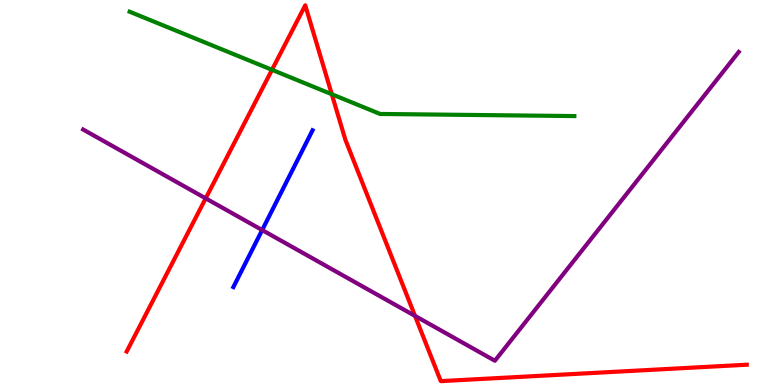[{'lines': ['blue', 'red'], 'intersections': []}, {'lines': ['green', 'red'], 'intersections': [{'x': 3.51, 'y': 8.19}, {'x': 4.28, 'y': 7.55}]}, {'lines': ['purple', 'red'], 'intersections': [{'x': 2.65, 'y': 4.85}, {'x': 5.35, 'y': 1.8}]}, {'lines': ['blue', 'green'], 'intersections': []}, {'lines': ['blue', 'purple'], 'intersections': [{'x': 3.38, 'y': 4.02}]}, {'lines': ['green', 'purple'], 'intersections': []}]